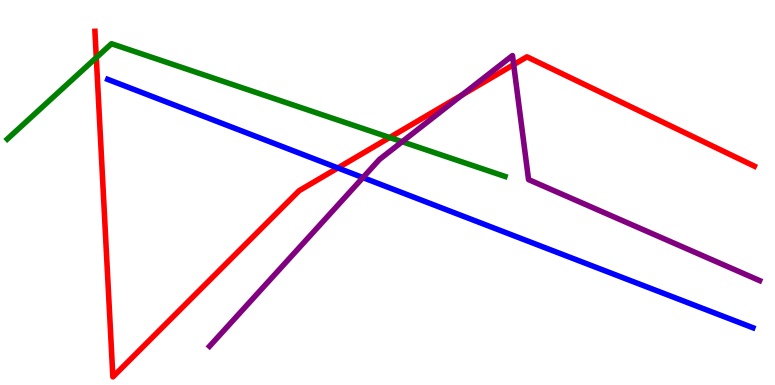[{'lines': ['blue', 'red'], 'intersections': [{'x': 4.36, 'y': 5.64}]}, {'lines': ['green', 'red'], 'intersections': [{'x': 1.24, 'y': 8.5}, {'x': 5.03, 'y': 6.43}]}, {'lines': ['purple', 'red'], 'intersections': [{'x': 5.96, 'y': 7.53}, {'x': 6.63, 'y': 8.32}]}, {'lines': ['blue', 'green'], 'intersections': []}, {'lines': ['blue', 'purple'], 'intersections': [{'x': 4.68, 'y': 5.39}]}, {'lines': ['green', 'purple'], 'intersections': [{'x': 5.19, 'y': 6.32}]}]